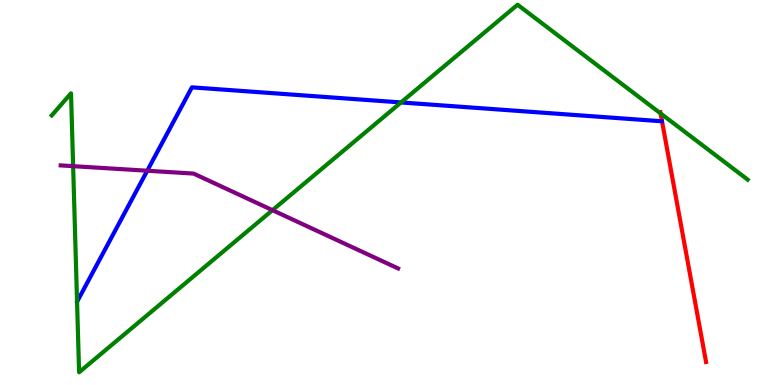[{'lines': ['blue', 'red'], 'intersections': []}, {'lines': ['green', 'red'], 'intersections': [{'x': 8.52, 'y': 7.05}]}, {'lines': ['purple', 'red'], 'intersections': []}, {'lines': ['blue', 'green'], 'intersections': [{'x': 5.17, 'y': 7.34}]}, {'lines': ['blue', 'purple'], 'intersections': [{'x': 1.9, 'y': 5.57}]}, {'lines': ['green', 'purple'], 'intersections': [{'x': 0.944, 'y': 5.68}, {'x': 3.52, 'y': 4.54}]}]